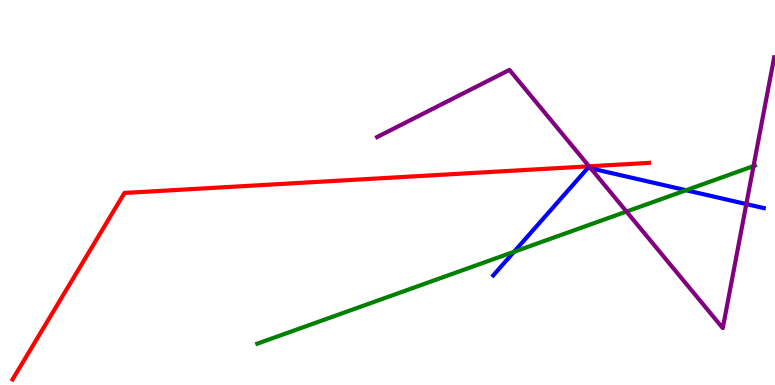[{'lines': ['blue', 'red'], 'intersections': []}, {'lines': ['green', 'red'], 'intersections': []}, {'lines': ['purple', 'red'], 'intersections': [{'x': 7.6, 'y': 5.68}]}, {'lines': ['blue', 'green'], 'intersections': [{'x': 6.63, 'y': 3.46}, {'x': 8.85, 'y': 5.06}]}, {'lines': ['blue', 'purple'], 'intersections': [{'x': 7.62, 'y': 5.63}, {'x': 9.63, 'y': 4.7}]}, {'lines': ['green', 'purple'], 'intersections': [{'x': 8.08, 'y': 4.51}, {'x': 9.72, 'y': 5.69}]}]